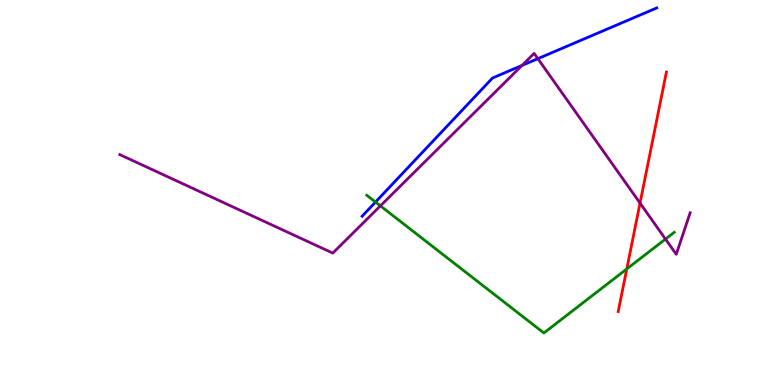[{'lines': ['blue', 'red'], 'intersections': []}, {'lines': ['green', 'red'], 'intersections': [{'x': 8.09, 'y': 3.01}]}, {'lines': ['purple', 'red'], 'intersections': [{'x': 8.26, 'y': 4.72}]}, {'lines': ['blue', 'green'], 'intersections': [{'x': 4.85, 'y': 4.75}]}, {'lines': ['blue', 'purple'], 'intersections': [{'x': 6.74, 'y': 8.3}, {'x': 6.94, 'y': 8.48}]}, {'lines': ['green', 'purple'], 'intersections': [{'x': 4.91, 'y': 4.65}, {'x': 8.59, 'y': 3.79}]}]